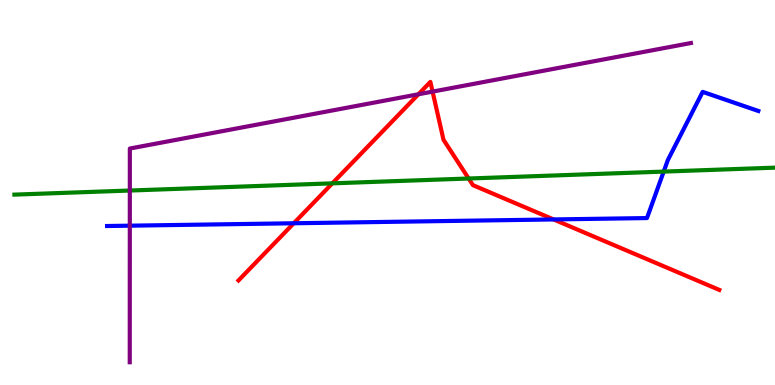[{'lines': ['blue', 'red'], 'intersections': [{'x': 3.79, 'y': 4.2}, {'x': 7.14, 'y': 4.3}]}, {'lines': ['green', 'red'], 'intersections': [{'x': 4.29, 'y': 5.24}, {'x': 6.05, 'y': 5.36}]}, {'lines': ['purple', 'red'], 'intersections': [{'x': 5.4, 'y': 7.55}, {'x': 5.58, 'y': 7.62}]}, {'lines': ['blue', 'green'], 'intersections': [{'x': 8.56, 'y': 5.54}]}, {'lines': ['blue', 'purple'], 'intersections': [{'x': 1.67, 'y': 4.14}]}, {'lines': ['green', 'purple'], 'intersections': [{'x': 1.68, 'y': 5.05}]}]